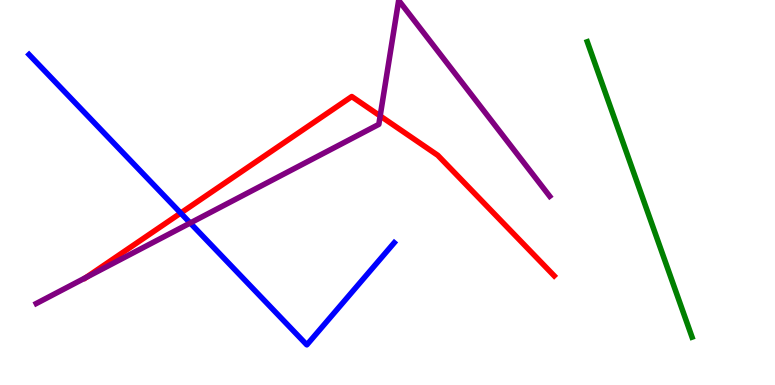[{'lines': ['blue', 'red'], 'intersections': [{'x': 2.33, 'y': 4.47}]}, {'lines': ['green', 'red'], 'intersections': []}, {'lines': ['purple', 'red'], 'intersections': [{'x': 1.11, 'y': 2.79}, {'x': 4.91, 'y': 6.99}]}, {'lines': ['blue', 'green'], 'intersections': []}, {'lines': ['blue', 'purple'], 'intersections': [{'x': 2.45, 'y': 4.21}]}, {'lines': ['green', 'purple'], 'intersections': []}]